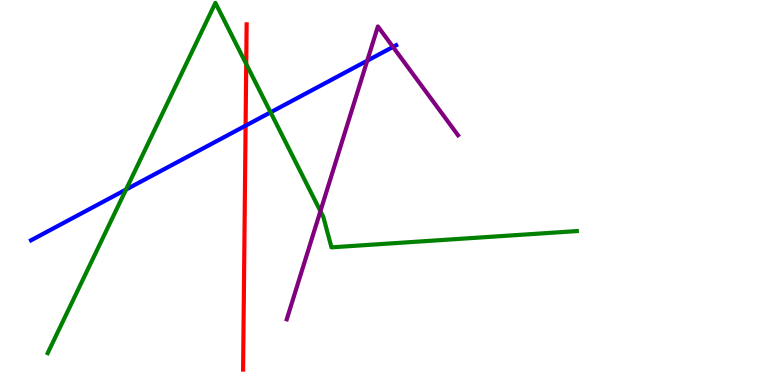[{'lines': ['blue', 'red'], 'intersections': [{'x': 3.17, 'y': 6.74}]}, {'lines': ['green', 'red'], 'intersections': [{'x': 3.18, 'y': 8.34}]}, {'lines': ['purple', 'red'], 'intersections': []}, {'lines': ['blue', 'green'], 'intersections': [{'x': 1.63, 'y': 5.08}, {'x': 3.49, 'y': 7.08}]}, {'lines': ['blue', 'purple'], 'intersections': [{'x': 4.74, 'y': 8.42}, {'x': 5.07, 'y': 8.78}]}, {'lines': ['green', 'purple'], 'intersections': [{'x': 4.13, 'y': 4.52}]}]